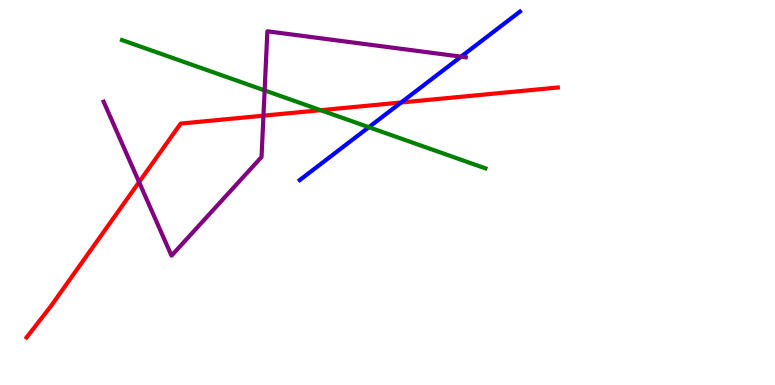[{'lines': ['blue', 'red'], 'intersections': [{'x': 5.18, 'y': 7.34}]}, {'lines': ['green', 'red'], 'intersections': [{'x': 4.14, 'y': 7.14}]}, {'lines': ['purple', 'red'], 'intersections': [{'x': 1.79, 'y': 5.27}, {'x': 3.4, 'y': 7.0}]}, {'lines': ['blue', 'green'], 'intersections': [{'x': 4.76, 'y': 6.7}]}, {'lines': ['blue', 'purple'], 'intersections': [{'x': 5.95, 'y': 8.53}]}, {'lines': ['green', 'purple'], 'intersections': [{'x': 3.41, 'y': 7.65}]}]